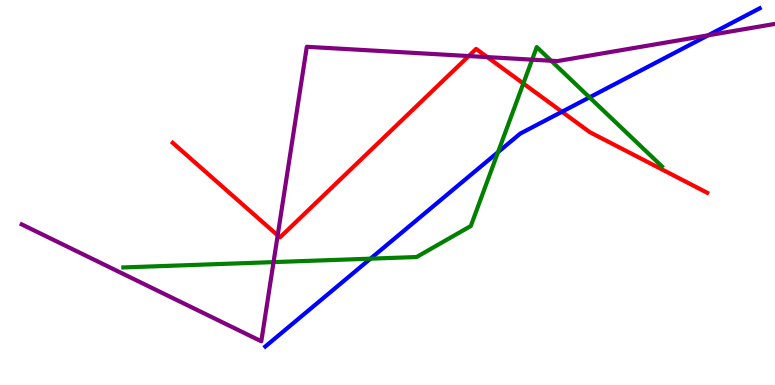[{'lines': ['blue', 'red'], 'intersections': [{'x': 7.25, 'y': 7.1}]}, {'lines': ['green', 'red'], 'intersections': [{'x': 6.75, 'y': 7.83}]}, {'lines': ['purple', 'red'], 'intersections': [{'x': 3.58, 'y': 3.89}, {'x': 6.05, 'y': 8.54}, {'x': 6.29, 'y': 8.52}]}, {'lines': ['blue', 'green'], 'intersections': [{'x': 4.78, 'y': 3.28}, {'x': 6.43, 'y': 6.05}, {'x': 7.61, 'y': 7.47}]}, {'lines': ['blue', 'purple'], 'intersections': [{'x': 9.14, 'y': 9.08}]}, {'lines': ['green', 'purple'], 'intersections': [{'x': 3.53, 'y': 3.19}, {'x': 6.87, 'y': 8.45}, {'x': 7.11, 'y': 8.42}]}]